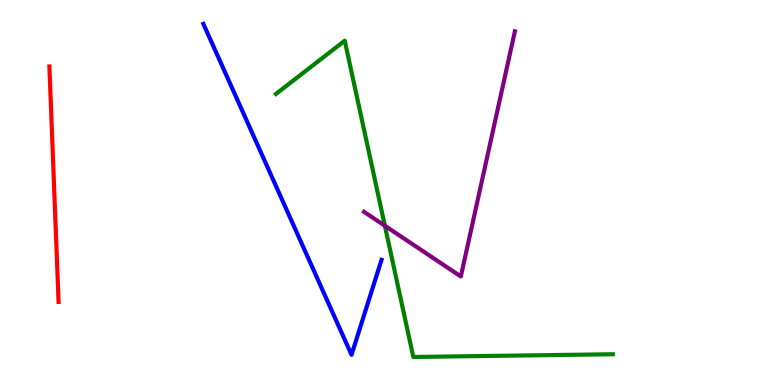[{'lines': ['blue', 'red'], 'intersections': []}, {'lines': ['green', 'red'], 'intersections': []}, {'lines': ['purple', 'red'], 'intersections': []}, {'lines': ['blue', 'green'], 'intersections': []}, {'lines': ['blue', 'purple'], 'intersections': []}, {'lines': ['green', 'purple'], 'intersections': [{'x': 4.97, 'y': 4.14}]}]